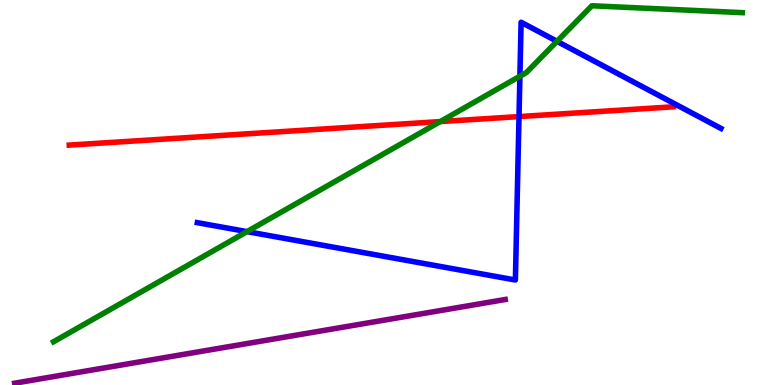[{'lines': ['blue', 'red'], 'intersections': [{'x': 6.7, 'y': 6.97}]}, {'lines': ['green', 'red'], 'intersections': [{'x': 5.68, 'y': 6.84}]}, {'lines': ['purple', 'red'], 'intersections': []}, {'lines': ['blue', 'green'], 'intersections': [{'x': 3.19, 'y': 3.98}, {'x': 6.71, 'y': 8.02}, {'x': 7.19, 'y': 8.93}]}, {'lines': ['blue', 'purple'], 'intersections': []}, {'lines': ['green', 'purple'], 'intersections': []}]